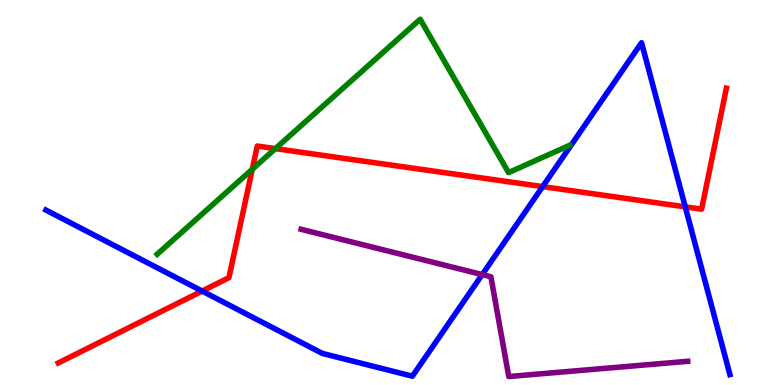[{'lines': ['blue', 'red'], 'intersections': [{'x': 2.61, 'y': 2.44}, {'x': 7.0, 'y': 5.15}, {'x': 8.84, 'y': 4.63}]}, {'lines': ['green', 'red'], 'intersections': [{'x': 3.25, 'y': 5.6}, {'x': 3.55, 'y': 6.14}]}, {'lines': ['purple', 'red'], 'intersections': []}, {'lines': ['blue', 'green'], 'intersections': []}, {'lines': ['blue', 'purple'], 'intersections': [{'x': 6.22, 'y': 2.87}]}, {'lines': ['green', 'purple'], 'intersections': []}]